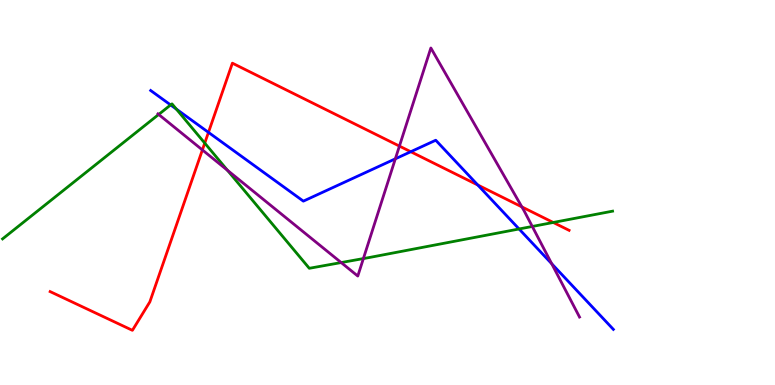[{'lines': ['blue', 'red'], 'intersections': [{'x': 2.69, 'y': 6.56}, {'x': 5.3, 'y': 6.06}, {'x': 6.16, 'y': 5.19}]}, {'lines': ['green', 'red'], 'intersections': [{'x': 2.64, 'y': 6.28}, {'x': 7.14, 'y': 4.22}]}, {'lines': ['purple', 'red'], 'intersections': [{'x': 2.61, 'y': 6.11}, {'x': 5.15, 'y': 6.21}, {'x': 6.73, 'y': 4.63}]}, {'lines': ['blue', 'green'], 'intersections': [{'x': 2.2, 'y': 7.27}, {'x': 2.28, 'y': 7.17}, {'x': 6.7, 'y': 4.05}]}, {'lines': ['blue', 'purple'], 'intersections': [{'x': 5.1, 'y': 5.87}, {'x': 7.12, 'y': 3.15}]}, {'lines': ['green', 'purple'], 'intersections': [{'x': 2.05, 'y': 7.03}, {'x': 2.93, 'y': 5.58}, {'x': 4.4, 'y': 3.18}, {'x': 4.69, 'y': 3.28}, {'x': 6.87, 'y': 4.12}]}]